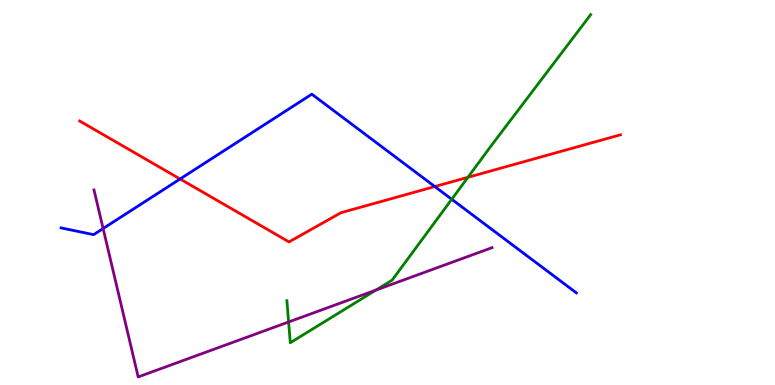[{'lines': ['blue', 'red'], 'intersections': [{'x': 2.32, 'y': 5.35}, {'x': 5.61, 'y': 5.15}]}, {'lines': ['green', 'red'], 'intersections': [{'x': 6.04, 'y': 5.39}]}, {'lines': ['purple', 'red'], 'intersections': []}, {'lines': ['blue', 'green'], 'intersections': [{'x': 5.83, 'y': 4.82}]}, {'lines': ['blue', 'purple'], 'intersections': [{'x': 1.33, 'y': 4.06}]}, {'lines': ['green', 'purple'], 'intersections': [{'x': 3.72, 'y': 1.64}, {'x': 4.85, 'y': 2.47}]}]